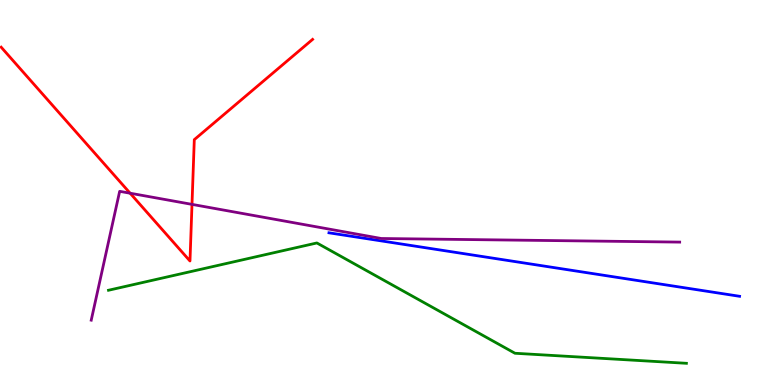[{'lines': ['blue', 'red'], 'intersections': []}, {'lines': ['green', 'red'], 'intersections': []}, {'lines': ['purple', 'red'], 'intersections': [{'x': 1.68, 'y': 4.98}, {'x': 2.48, 'y': 4.69}]}, {'lines': ['blue', 'green'], 'intersections': []}, {'lines': ['blue', 'purple'], 'intersections': []}, {'lines': ['green', 'purple'], 'intersections': []}]